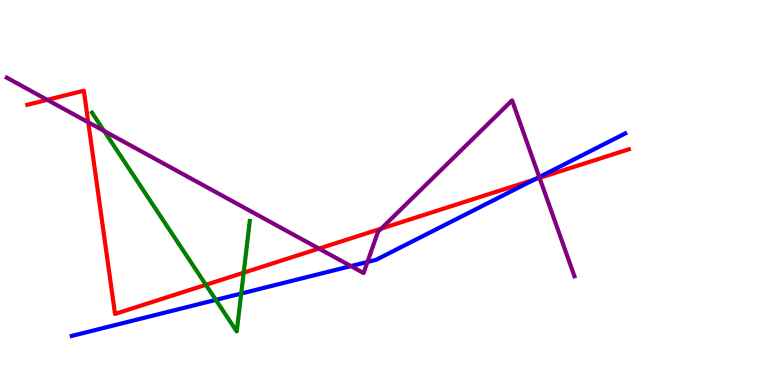[{'lines': ['blue', 'red'], 'intersections': [{'x': 6.89, 'y': 5.34}]}, {'lines': ['green', 'red'], 'intersections': [{'x': 2.66, 'y': 2.6}, {'x': 3.14, 'y': 2.92}]}, {'lines': ['purple', 'red'], 'intersections': [{'x': 0.61, 'y': 7.41}, {'x': 1.14, 'y': 6.82}, {'x': 4.12, 'y': 3.54}, {'x': 4.92, 'y': 4.06}, {'x': 6.96, 'y': 5.38}]}, {'lines': ['blue', 'green'], 'intersections': [{'x': 2.79, 'y': 2.21}, {'x': 3.11, 'y': 2.38}]}, {'lines': ['blue', 'purple'], 'intersections': [{'x': 4.53, 'y': 3.09}, {'x': 4.74, 'y': 3.2}, {'x': 6.96, 'y': 5.4}]}, {'lines': ['green', 'purple'], 'intersections': [{'x': 1.34, 'y': 6.6}]}]